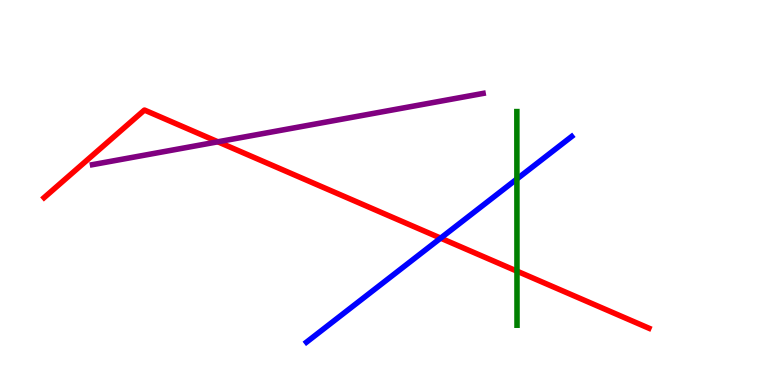[{'lines': ['blue', 'red'], 'intersections': [{'x': 5.69, 'y': 3.81}]}, {'lines': ['green', 'red'], 'intersections': [{'x': 6.67, 'y': 2.96}]}, {'lines': ['purple', 'red'], 'intersections': [{'x': 2.81, 'y': 6.32}]}, {'lines': ['blue', 'green'], 'intersections': [{'x': 6.67, 'y': 5.35}]}, {'lines': ['blue', 'purple'], 'intersections': []}, {'lines': ['green', 'purple'], 'intersections': []}]